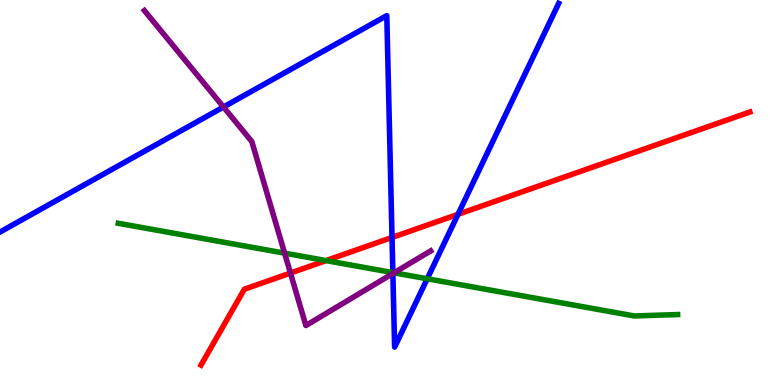[{'lines': ['blue', 'red'], 'intersections': [{'x': 5.06, 'y': 3.83}, {'x': 5.91, 'y': 4.43}]}, {'lines': ['green', 'red'], 'intersections': [{'x': 4.21, 'y': 3.23}]}, {'lines': ['purple', 'red'], 'intersections': [{'x': 3.75, 'y': 2.91}]}, {'lines': ['blue', 'green'], 'intersections': [{'x': 5.07, 'y': 2.92}, {'x': 5.51, 'y': 2.76}]}, {'lines': ['blue', 'purple'], 'intersections': [{'x': 2.88, 'y': 7.22}, {'x': 5.07, 'y': 2.9}]}, {'lines': ['green', 'purple'], 'intersections': [{'x': 3.67, 'y': 3.42}, {'x': 5.08, 'y': 2.91}]}]